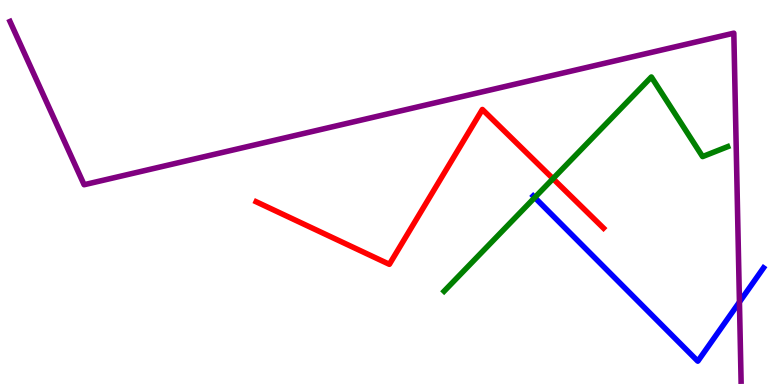[{'lines': ['blue', 'red'], 'intersections': []}, {'lines': ['green', 'red'], 'intersections': [{'x': 7.14, 'y': 5.36}]}, {'lines': ['purple', 'red'], 'intersections': []}, {'lines': ['blue', 'green'], 'intersections': [{'x': 6.9, 'y': 4.87}]}, {'lines': ['blue', 'purple'], 'intersections': [{'x': 9.54, 'y': 2.15}]}, {'lines': ['green', 'purple'], 'intersections': []}]